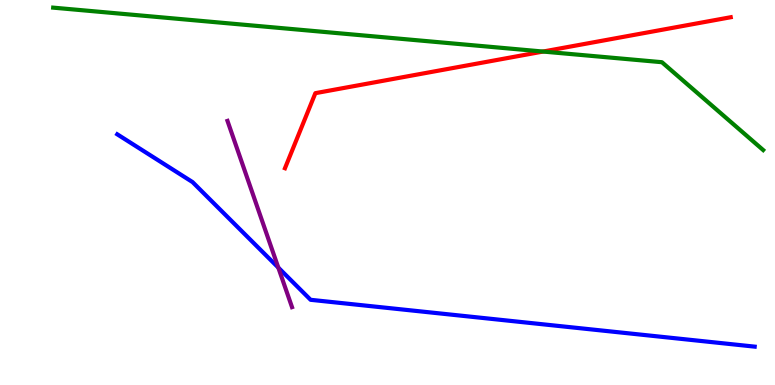[{'lines': ['blue', 'red'], 'intersections': []}, {'lines': ['green', 'red'], 'intersections': [{'x': 7.01, 'y': 8.66}]}, {'lines': ['purple', 'red'], 'intersections': []}, {'lines': ['blue', 'green'], 'intersections': []}, {'lines': ['blue', 'purple'], 'intersections': [{'x': 3.59, 'y': 3.05}]}, {'lines': ['green', 'purple'], 'intersections': []}]